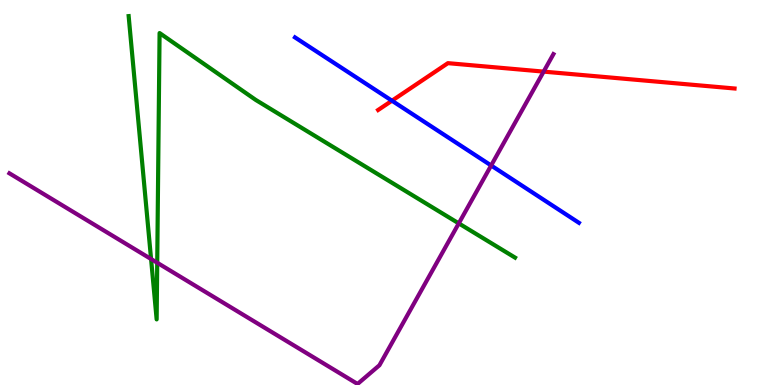[{'lines': ['blue', 'red'], 'intersections': [{'x': 5.06, 'y': 7.38}]}, {'lines': ['green', 'red'], 'intersections': []}, {'lines': ['purple', 'red'], 'intersections': [{'x': 7.01, 'y': 8.14}]}, {'lines': ['blue', 'green'], 'intersections': []}, {'lines': ['blue', 'purple'], 'intersections': [{'x': 6.34, 'y': 5.7}]}, {'lines': ['green', 'purple'], 'intersections': [{'x': 1.95, 'y': 3.27}, {'x': 2.03, 'y': 3.18}, {'x': 5.92, 'y': 4.2}]}]